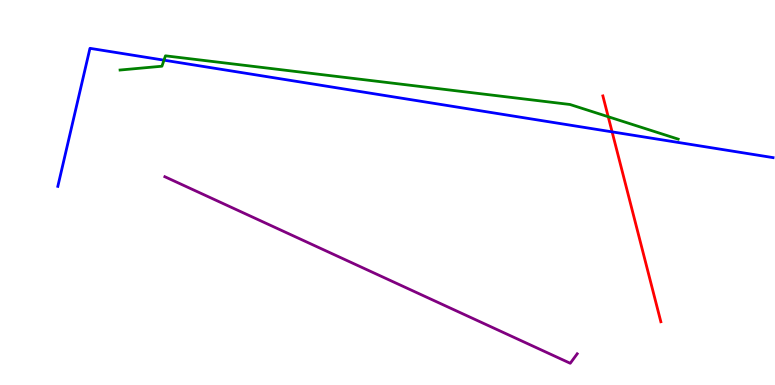[{'lines': ['blue', 'red'], 'intersections': [{'x': 7.9, 'y': 6.57}]}, {'lines': ['green', 'red'], 'intersections': [{'x': 7.85, 'y': 6.97}]}, {'lines': ['purple', 'red'], 'intersections': []}, {'lines': ['blue', 'green'], 'intersections': [{'x': 2.12, 'y': 8.44}]}, {'lines': ['blue', 'purple'], 'intersections': []}, {'lines': ['green', 'purple'], 'intersections': []}]